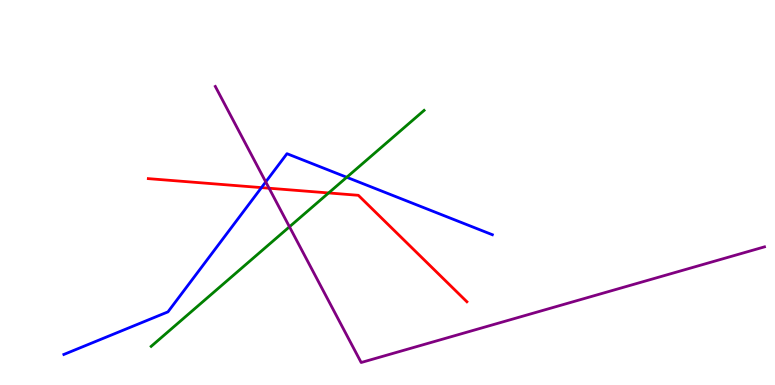[{'lines': ['blue', 'red'], 'intersections': [{'x': 3.37, 'y': 5.13}]}, {'lines': ['green', 'red'], 'intersections': [{'x': 4.24, 'y': 4.99}]}, {'lines': ['purple', 'red'], 'intersections': [{'x': 3.47, 'y': 5.11}]}, {'lines': ['blue', 'green'], 'intersections': [{'x': 4.47, 'y': 5.4}]}, {'lines': ['blue', 'purple'], 'intersections': [{'x': 3.43, 'y': 5.28}]}, {'lines': ['green', 'purple'], 'intersections': [{'x': 3.74, 'y': 4.11}]}]